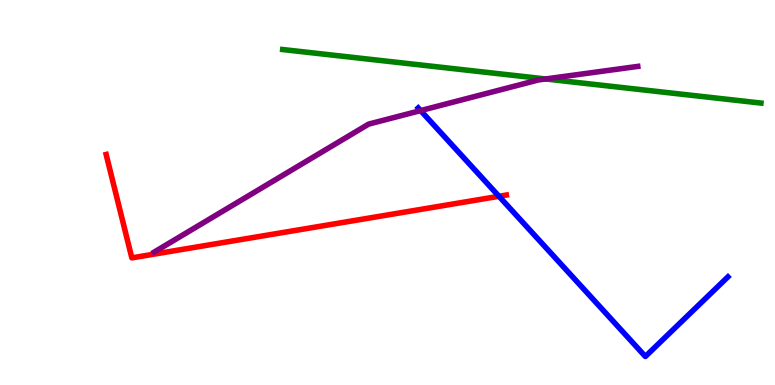[{'lines': ['blue', 'red'], 'intersections': [{'x': 6.44, 'y': 4.9}]}, {'lines': ['green', 'red'], 'intersections': []}, {'lines': ['purple', 'red'], 'intersections': []}, {'lines': ['blue', 'green'], 'intersections': []}, {'lines': ['blue', 'purple'], 'intersections': [{'x': 5.43, 'y': 7.13}]}, {'lines': ['green', 'purple'], 'intersections': [{'x': 7.04, 'y': 7.95}]}]